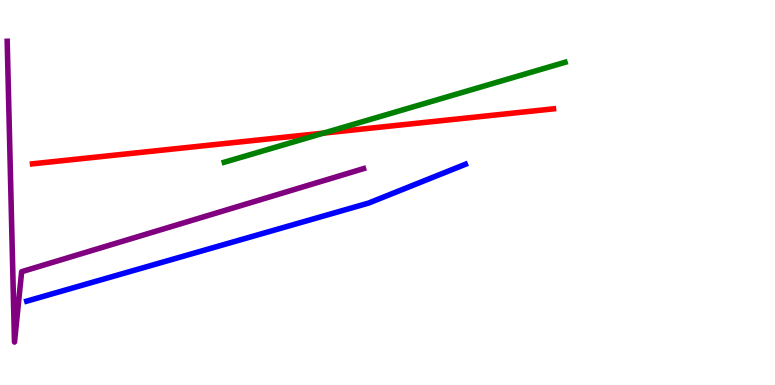[{'lines': ['blue', 'red'], 'intersections': []}, {'lines': ['green', 'red'], 'intersections': [{'x': 4.18, 'y': 6.54}]}, {'lines': ['purple', 'red'], 'intersections': []}, {'lines': ['blue', 'green'], 'intersections': []}, {'lines': ['blue', 'purple'], 'intersections': []}, {'lines': ['green', 'purple'], 'intersections': []}]